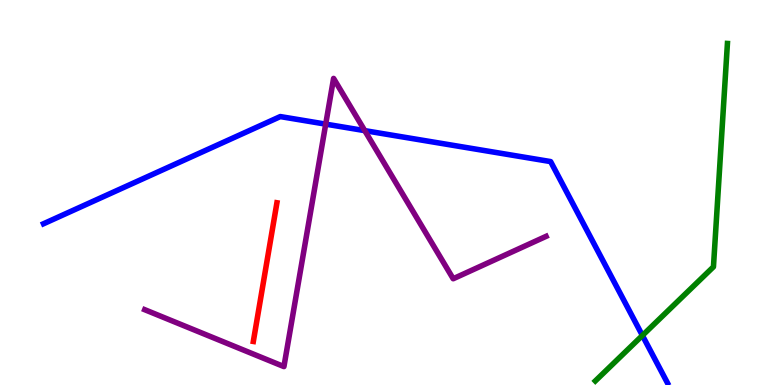[{'lines': ['blue', 'red'], 'intersections': []}, {'lines': ['green', 'red'], 'intersections': []}, {'lines': ['purple', 'red'], 'intersections': []}, {'lines': ['blue', 'green'], 'intersections': [{'x': 8.29, 'y': 1.29}]}, {'lines': ['blue', 'purple'], 'intersections': [{'x': 4.2, 'y': 6.78}, {'x': 4.71, 'y': 6.61}]}, {'lines': ['green', 'purple'], 'intersections': []}]